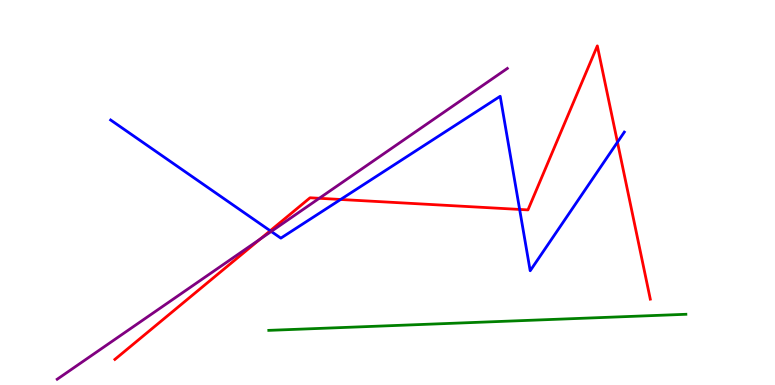[{'lines': ['blue', 'red'], 'intersections': [{'x': 3.49, 'y': 4.01}, {'x': 4.4, 'y': 4.82}, {'x': 6.71, 'y': 4.56}, {'x': 7.97, 'y': 6.31}]}, {'lines': ['green', 'red'], 'intersections': []}, {'lines': ['purple', 'red'], 'intersections': [{'x': 3.36, 'y': 3.79}, {'x': 4.12, 'y': 4.85}]}, {'lines': ['blue', 'green'], 'intersections': []}, {'lines': ['blue', 'purple'], 'intersections': [{'x': 3.5, 'y': 3.99}]}, {'lines': ['green', 'purple'], 'intersections': []}]